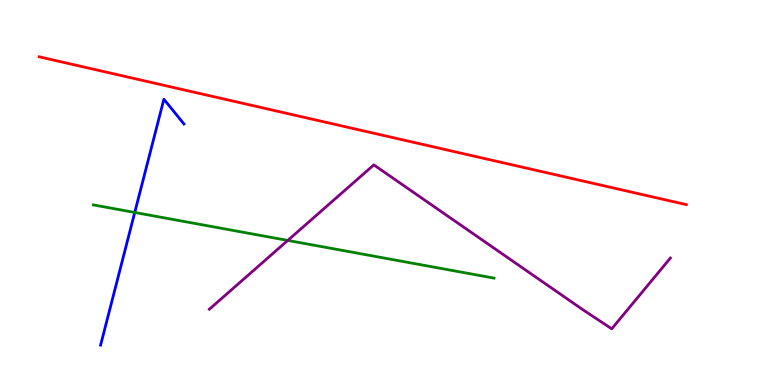[{'lines': ['blue', 'red'], 'intersections': []}, {'lines': ['green', 'red'], 'intersections': []}, {'lines': ['purple', 'red'], 'intersections': []}, {'lines': ['blue', 'green'], 'intersections': [{'x': 1.74, 'y': 4.48}]}, {'lines': ['blue', 'purple'], 'intersections': []}, {'lines': ['green', 'purple'], 'intersections': [{'x': 3.71, 'y': 3.76}]}]